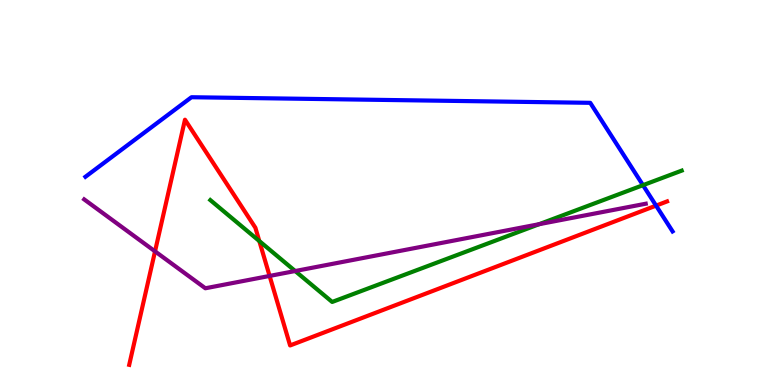[{'lines': ['blue', 'red'], 'intersections': [{'x': 8.47, 'y': 4.66}]}, {'lines': ['green', 'red'], 'intersections': [{'x': 3.35, 'y': 3.74}]}, {'lines': ['purple', 'red'], 'intersections': [{'x': 2.0, 'y': 3.47}, {'x': 3.48, 'y': 2.83}]}, {'lines': ['blue', 'green'], 'intersections': [{'x': 8.3, 'y': 5.19}]}, {'lines': ['blue', 'purple'], 'intersections': []}, {'lines': ['green', 'purple'], 'intersections': [{'x': 3.81, 'y': 2.96}, {'x': 6.96, 'y': 4.18}]}]